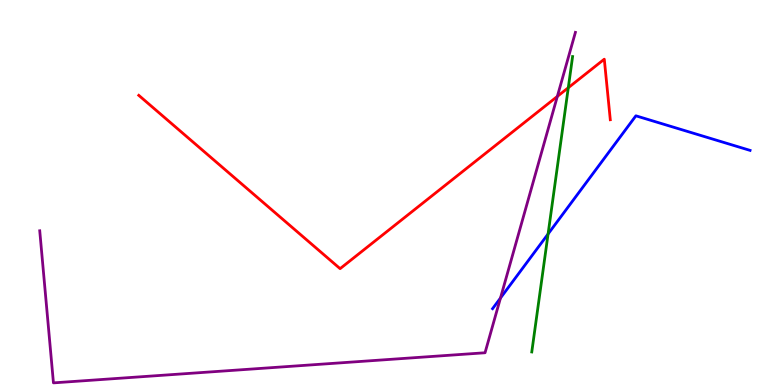[{'lines': ['blue', 'red'], 'intersections': []}, {'lines': ['green', 'red'], 'intersections': [{'x': 7.33, 'y': 7.72}]}, {'lines': ['purple', 'red'], 'intersections': [{'x': 7.19, 'y': 7.5}]}, {'lines': ['blue', 'green'], 'intersections': [{'x': 7.07, 'y': 3.92}]}, {'lines': ['blue', 'purple'], 'intersections': [{'x': 6.46, 'y': 2.26}]}, {'lines': ['green', 'purple'], 'intersections': []}]